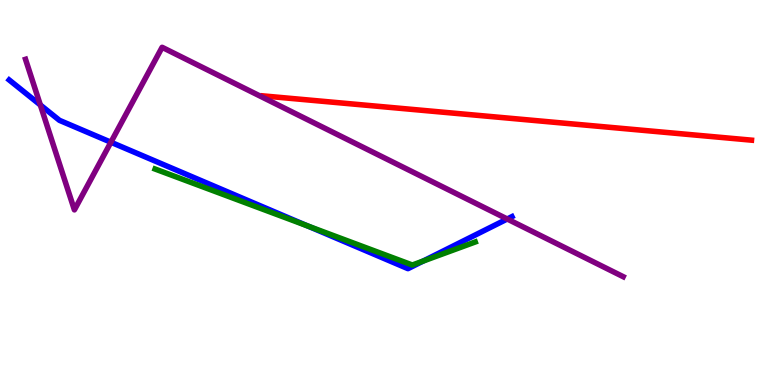[{'lines': ['blue', 'red'], 'intersections': []}, {'lines': ['green', 'red'], 'intersections': []}, {'lines': ['purple', 'red'], 'intersections': []}, {'lines': ['blue', 'green'], 'intersections': [{'x': 3.97, 'y': 4.13}, {'x': 5.46, 'y': 3.22}]}, {'lines': ['blue', 'purple'], 'intersections': [{'x': 0.521, 'y': 7.27}, {'x': 1.43, 'y': 6.31}, {'x': 6.55, 'y': 4.31}]}, {'lines': ['green', 'purple'], 'intersections': []}]